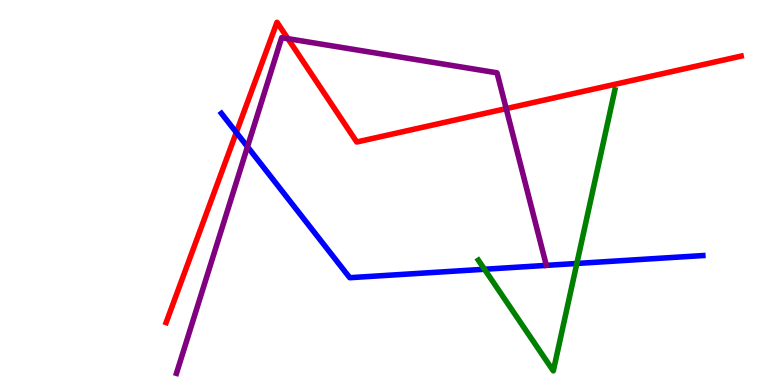[{'lines': ['blue', 'red'], 'intersections': [{'x': 3.05, 'y': 6.56}]}, {'lines': ['green', 'red'], 'intersections': []}, {'lines': ['purple', 'red'], 'intersections': [{'x': 3.71, 'y': 9.0}, {'x': 6.53, 'y': 7.18}]}, {'lines': ['blue', 'green'], 'intersections': [{'x': 6.25, 'y': 3.01}, {'x': 7.44, 'y': 3.16}]}, {'lines': ['blue', 'purple'], 'intersections': [{'x': 3.19, 'y': 6.19}]}, {'lines': ['green', 'purple'], 'intersections': []}]